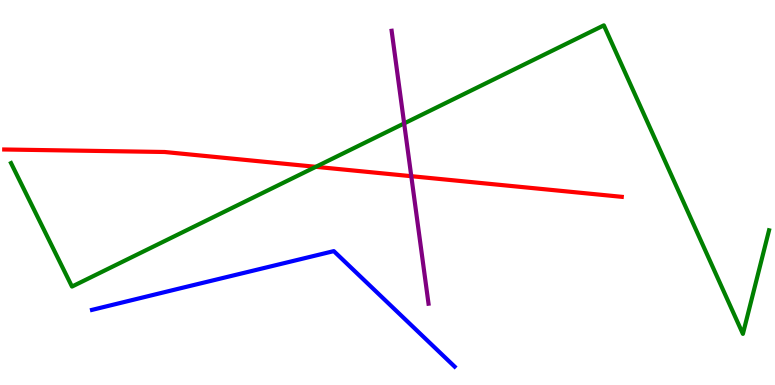[{'lines': ['blue', 'red'], 'intersections': []}, {'lines': ['green', 'red'], 'intersections': [{'x': 4.07, 'y': 5.67}]}, {'lines': ['purple', 'red'], 'intersections': [{'x': 5.31, 'y': 5.42}]}, {'lines': ['blue', 'green'], 'intersections': []}, {'lines': ['blue', 'purple'], 'intersections': []}, {'lines': ['green', 'purple'], 'intersections': [{'x': 5.21, 'y': 6.79}]}]